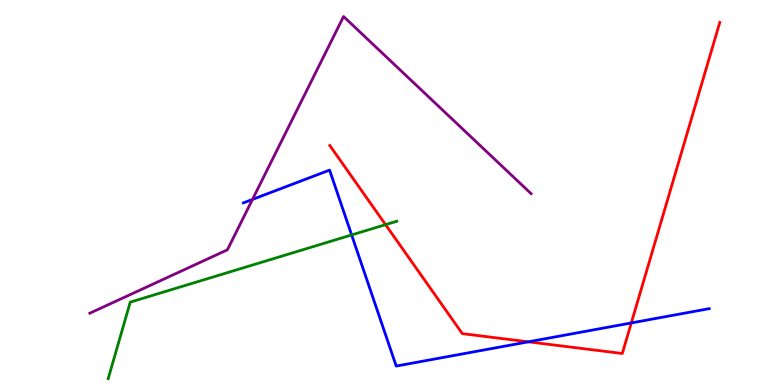[{'lines': ['blue', 'red'], 'intersections': [{'x': 6.82, 'y': 1.12}, {'x': 8.15, 'y': 1.61}]}, {'lines': ['green', 'red'], 'intersections': [{'x': 4.97, 'y': 4.17}]}, {'lines': ['purple', 'red'], 'intersections': []}, {'lines': ['blue', 'green'], 'intersections': [{'x': 4.54, 'y': 3.9}]}, {'lines': ['blue', 'purple'], 'intersections': [{'x': 3.26, 'y': 4.82}]}, {'lines': ['green', 'purple'], 'intersections': []}]